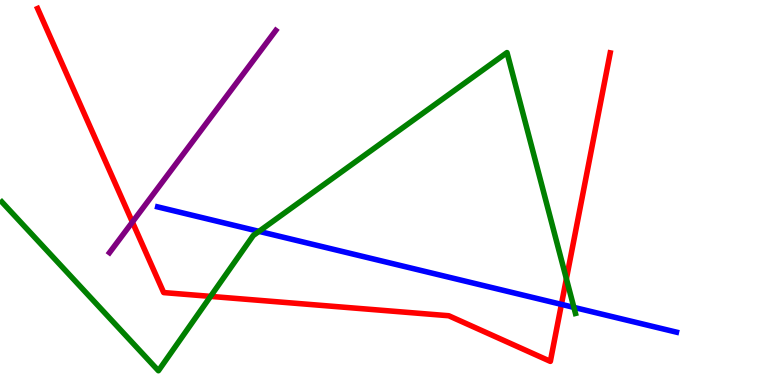[{'lines': ['blue', 'red'], 'intersections': [{'x': 7.24, 'y': 2.09}]}, {'lines': ['green', 'red'], 'intersections': [{'x': 2.72, 'y': 2.3}, {'x': 7.31, 'y': 2.76}]}, {'lines': ['purple', 'red'], 'intersections': [{'x': 1.71, 'y': 4.23}]}, {'lines': ['blue', 'green'], 'intersections': [{'x': 3.34, 'y': 3.99}, {'x': 7.4, 'y': 2.02}]}, {'lines': ['blue', 'purple'], 'intersections': []}, {'lines': ['green', 'purple'], 'intersections': []}]